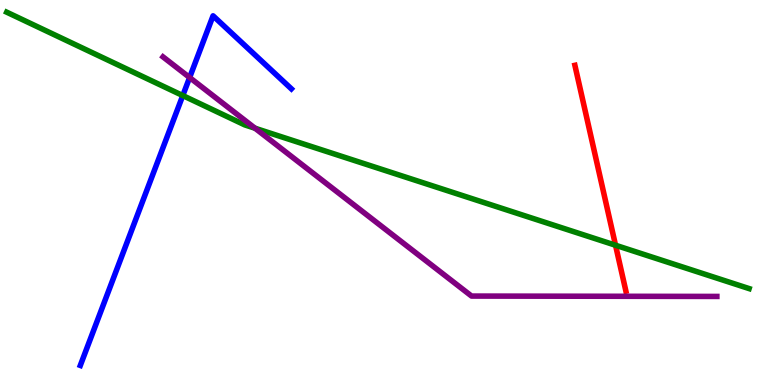[{'lines': ['blue', 'red'], 'intersections': []}, {'lines': ['green', 'red'], 'intersections': [{'x': 7.94, 'y': 3.63}]}, {'lines': ['purple', 'red'], 'intersections': []}, {'lines': ['blue', 'green'], 'intersections': [{'x': 2.36, 'y': 7.52}]}, {'lines': ['blue', 'purple'], 'intersections': [{'x': 2.45, 'y': 7.99}]}, {'lines': ['green', 'purple'], 'intersections': [{'x': 3.29, 'y': 6.67}]}]